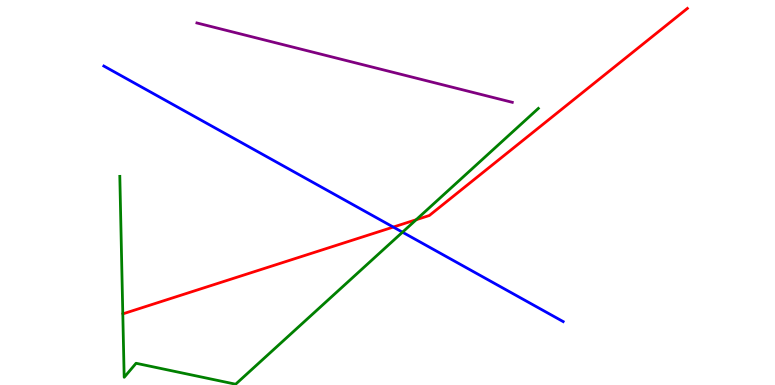[{'lines': ['blue', 'red'], 'intersections': [{'x': 5.07, 'y': 4.1}]}, {'lines': ['green', 'red'], 'intersections': [{'x': 5.37, 'y': 4.29}]}, {'lines': ['purple', 'red'], 'intersections': []}, {'lines': ['blue', 'green'], 'intersections': [{'x': 5.19, 'y': 3.97}]}, {'lines': ['blue', 'purple'], 'intersections': []}, {'lines': ['green', 'purple'], 'intersections': []}]